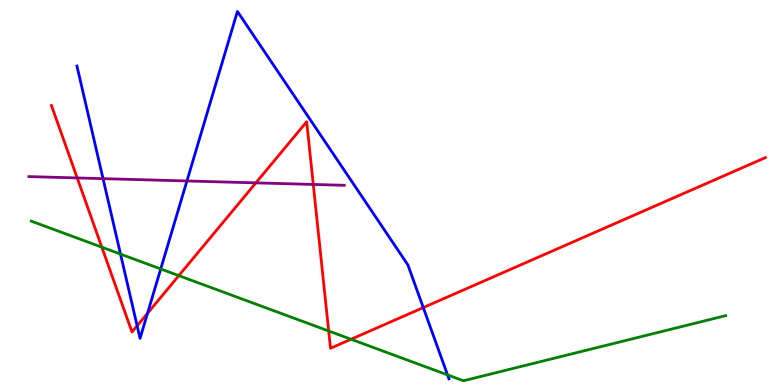[{'lines': ['blue', 'red'], 'intersections': [{'x': 1.77, 'y': 1.54}, {'x': 1.9, 'y': 1.86}, {'x': 5.46, 'y': 2.01}]}, {'lines': ['green', 'red'], 'intersections': [{'x': 1.31, 'y': 3.58}, {'x': 2.31, 'y': 2.84}, {'x': 4.24, 'y': 1.4}, {'x': 4.53, 'y': 1.19}]}, {'lines': ['purple', 'red'], 'intersections': [{'x': 0.996, 'y': 5.38}, {'x': 3.3, 'y': 5.25}, {'x': 4.04, 'y': 5.21}]}, {'lines': ['blue', 'green'], 'intersections': [{'x': 1.56, 'y': 3.4}, {'x': 2.07, 'y': 3.01}, {'x': 5.77, 'y': 0.262}]}, {'lines': ['blue', 'purple'], 'intersections': [{'x': 1.33, 'y': 5.36}, {'x': 2.41, 'y': 5.3}]}, {'lines': ['green', 'purple'], 'intersections': []}]